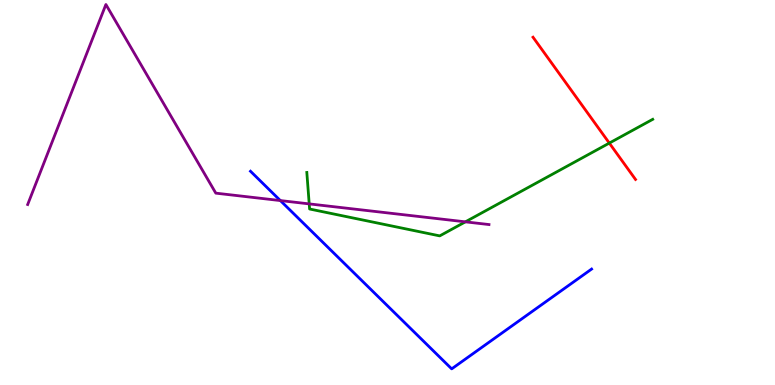[{'lines': ['blue', 'red'], 'intersections': []}, {'lines': ['green', 'red'], 'intersections': [{'x': 7.86, 'y': 6.28}]}, {'lines': ['purple', 'red'], 'intersections': []}, {'lines': ['blue', 'green'], 'intersections': []}, {'lines': ['blue', 'purple'], 'intersections': [{'x': 3.62, 'y': 4.79}]}, {'lines': ['green', 'purple'], 'intersections': [{'x': 3.99, 'y': 4.7}, {'x': 6.01, 'y': 4.24}]}]